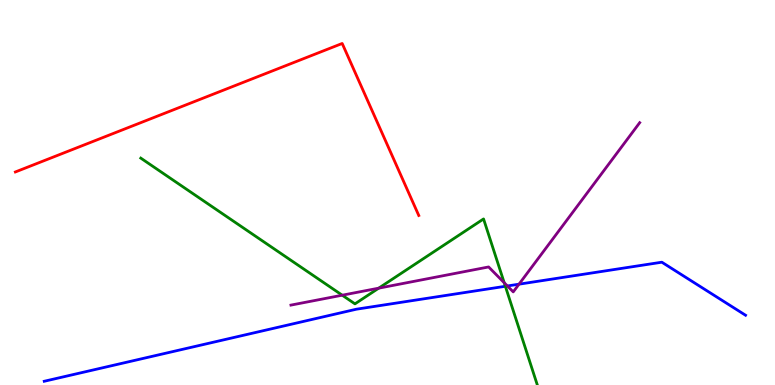[{'lines': ['blue', 'red'], 'intersections': []}, {'lines': ['green', 'red'], 'intersections': []}, {'lines': ['purple', 'red'], 'intersections': []}, {'lines': ['blue', 'green'], 'intersections': [{'x': 6.52, 'y': 2.56}]}, {'lines': ['blue', 'purple'], 'intersections': [{'x': 6.55, 'y': 2.57}, {'x': 6.7, 'y': 2.62}]}, {'lines': ['green', 'purple'], 'intersections': [{'x': 4.42, 'y': 2.33}, {'x': 4.89, 'y': 2.52}, {'x': 6.51, 'y': 2.66}]}]